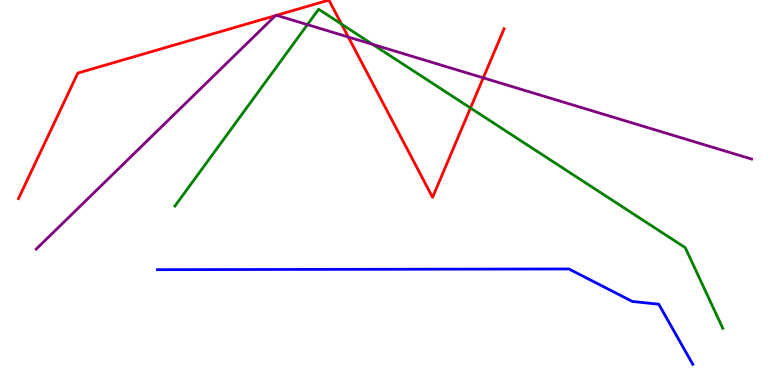[{'lines': ['blue', 'red'], 'intersections': []}, {'lines': ['green', 'red'], 'intersections': [{'x': 4.41, 'y': 9.37}, {'x': 6.07, 'y': 7.19}]}, {'lines': ['purple', 'red'], 'intersections': [{'x': 3.55, 'y': 9.59}, {'x': 3.57, 'y': 9.6}, {'x': 4.49, 'y': 9.04}, {'x': 6.24, 'y': 7.98}]}, {'lines': ['blue', 'green'], 'intersections': []}, {'lines': ['blue', 'purple'], 'intersections': []}, {'lines': ['green', 'purple'], 'intersections': [{'x': 3.97, 'y': 9.36}, {'x': 4.81, 'y': 8.85}]}]